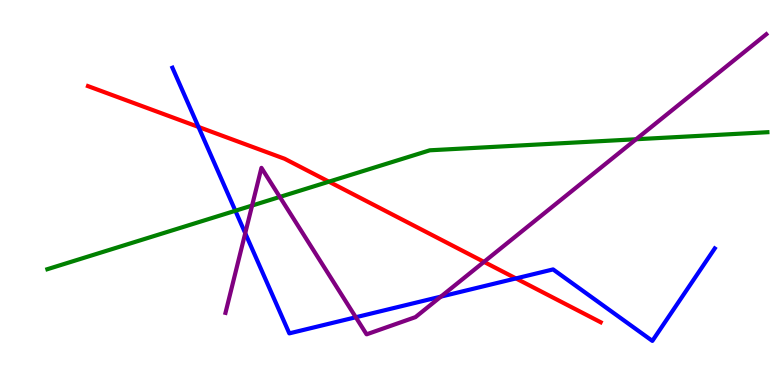[{'lines': ['blue', 'red'], 'intersections': [{'x': 2.56, 'y': 6.7}, {'x': 6.66, 'y': 2.77}]}, {'lines': ['green', 'red'], 'intersections': [{'x': 4.24, 'y': 5.28}]}, {'lines': ['purple', 'red'], 'intersections': [{'x': 6.24, 'y': 3.2}]}, {'lines': ['blue', 'green'], 'intersections': [{'x': 3.04, 'y': 4.53}]}, {'lines': ['blue', 'purple'], 'intersections': [{'x': 3.16, 'y': 3.94}, {'x': 4.59, 'y': 1.76}, {'x': 5.69, 'y': 2.3}]}, {'lines': ['green', 'purple'], 'intersections': [{'x': 3.25, 'y': 4.66}, {'x': 3.61, 'y': 4.88}, {'x': 8.21, 'y': 6.38}]}]